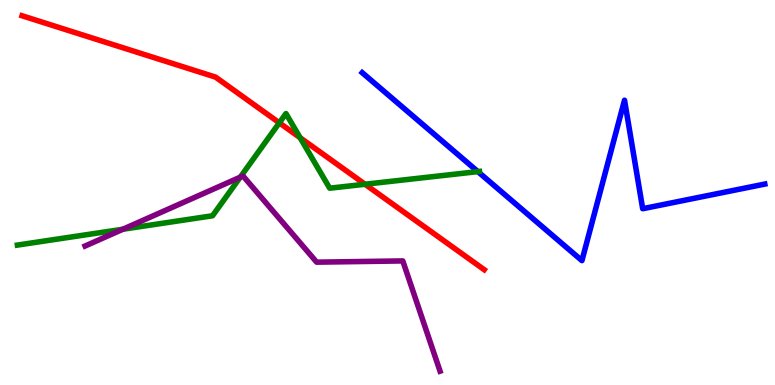[{'lines': ['blue', 'red'], 'intersections': []}, {'lines': ['green', 'red'], 'intersections': [{'x': 3.6, 'y': 6.81}, {'x': 3.87, 'y': 6.42}, {'x': 4.71, 'y': 5.21}]}, {'lines': ['purple', 'red'], 'intersections': []}, {'lines': ['blue', 'green'], 'intersections': [{'x': 6.17, 'y': 5.54}]}, {'lines': ['blue', 'purple'], 'intersections': []}, {'lines': ['green', 'purple'], 'intersections': [{'x': 1.59, 'y': 4.05}, {'x': 3.1, 'y': 5.4}]}]